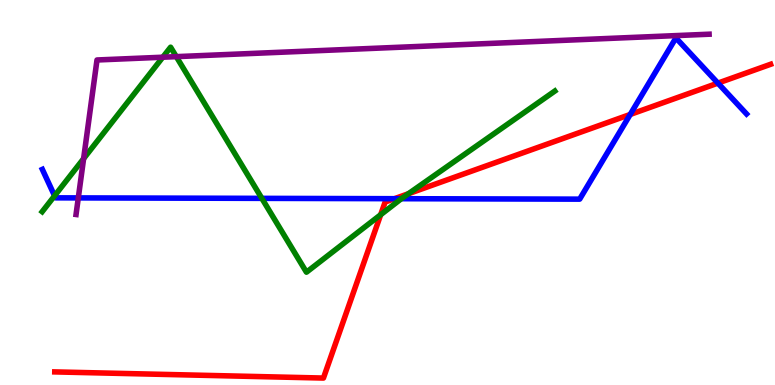[{'lines': ['blue', 'red'], 'intersections': [{'x': 5.09, 'y': 4.84}, {'x': 8.13, 'y': 7.03}, {'x': 9.26, 'y': 7.84}]}, {'lines': ['green', 'red'], 'intersections': [{'x': 4.91, 'y': 4.42}, {'x': 5.27, 'y': 4.97}]}, {'lines': ['purple', 'red'], 'intersections': []}, {'lines': ['blue', 'green'], 'intersections': [{'x': 0.704, 'y': 4.91}, {'x': 3.38, 'y': 4.85}, {'x': 5.18, 'y': 4.84}]}, {'lines': ['blue', 'purple'], 'intersections': [{'x': 1.01, 'y': 4.86}]}, {'lines': ['green', 'purple'], 'intersections': [{'x': 1.08, 'y': 5.88}, {'x': 2.1, 'y': 8.51}, {'x': 2.27, 'y': 8.53}]}]